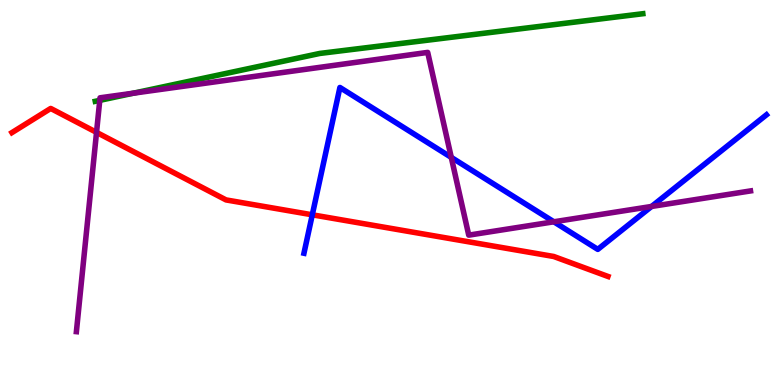[{'lines': ['blue', 'red'], 'intersections': [{'x': 4.03, 'y': 4.42}]}, {'lines': ['green', 'red'], 'intersections': []}, {'lines': ['purple', 'red'], 'intersections': [{'x': 1.25, 'y': 6.56}]}, {'lines': ['blue', 'green'], 'intersections': []}, {'lines': ['blue', 'purple'], 'intersections': [{'x': 5.82, 'y': 5.91}, {'x': 7.15, 'y': 4.24}, {'x': 8.41, 'y': 4.64}]}, {'lines': ['green', 'purple'], 'intersections': [{'x': 1.29, 'y': 7.39}, {'x': 1.72, 'y': 7.58}]}]